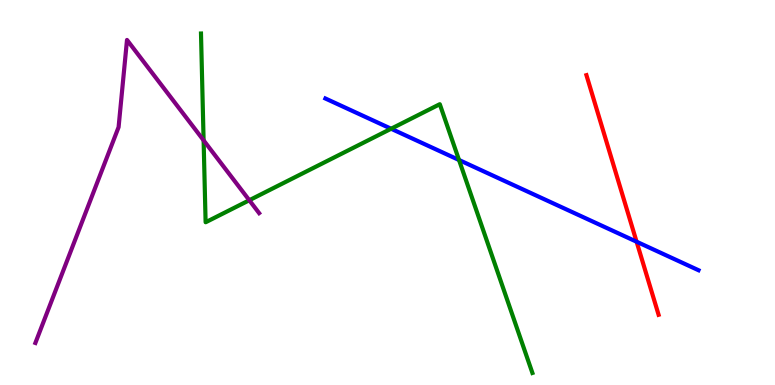[{'lines': ['blue', 'red'], 'intersections': [{'x': 8.21, 'y': 3.72}]}, {'lines': ['green', 'red'], 'intersections': []}, {'lines': ['purple', 'red'], 'intersections': []}, {'lines': ['blue', 'green'], 'intersections': [{'x': 5.05, 'y': 6.66}, {'x': 5.92, 'y': 5.84}]}, {'lines': ['blue', 'purple'], 'intersections': []}, {'lines': ['green', 'purple'], 'intersections': [{'x': 2.63, 'y': 6.35}, {'x': 3.22, 'y': 4.8}]}]